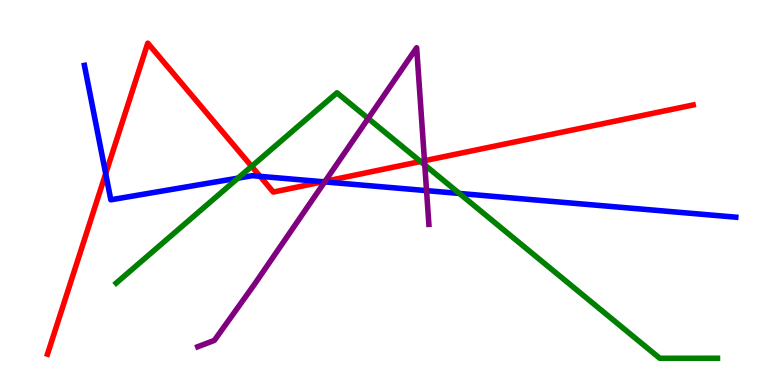[{'lines': ['blue', 'red'], 'intersections': [{'x': 1.36, 'y': 5.49}, {'x': 3.36, 'y': 5.42}, {'x': 4.17, 'y': 5.28}]}, {'lines': ['green', 'red'], 'intersections': [{'x': 3.25, 'y': 5.68}, {'x': 5.43, 'y': 5.8}]}, {'lines': ['purple', 'red'], 'intersections': [{'x': 4.19, 'y': 5.29}, {'x': 5.48, 'y': 5.83}]}, {'lines': ['blue', 'green'], 'intersections': [{'x': 3.07, 'y': 5.37}, {'x': 5.93, 'y': 4.98}]}, {'lines': ['blue', 'purple'], 'intersections': [{'x': 4.19, 'y': 5.28}, {'x': 5.5, 'y': 5.05}]}, {'lines': ['green', 'purple'], 'intersections': [{'x': 4.75, 'y': 6.92}, {'x': 5.48, 'y': 5.71}]}]